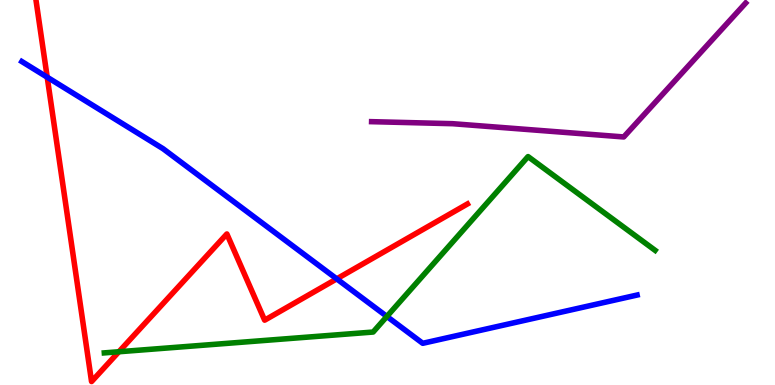[{'lines': ['blue', 'red'], 'intersections': [{'x': 0.609, 'y': 7.99}, {'x': 4.35, 'y': 2.76}]}, {'lines': ['green', 'red'], 'intersections': [{'x': 1.53, 'y': 0.864}]}, {'lines': ['purple', 'red'], 'intersections': []}, {'lines': ['blue', 'green'], 'intersections': [{'x': 4.99, 'y': 1.78}]}, {'lines': ['blue', 'purple'], 'intersections': []}, {'lines': ['green', 'purple'], 'intersections': []}]